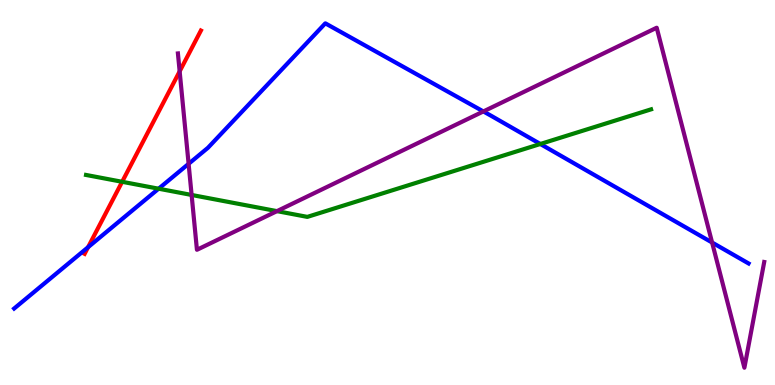[{'lines': ['blue', 'red'], 'intersections': [{'x': 1.14, 'y': 3.58}]}, {'lines': ['green', 'red'], 'intersections': [{'x': 1.58, 'y': 5.28}]}, {'lines': ['purple', 'red'], 'intersections': [{'x': 2.32, 'y': 8.15}]}, {'lines': ['blue', 'green'], 'intersections': [{'x': 2.05, 'y': 5.1}, {'x': 6.97, 'y': 6.26}]}, {'lines': ['blue', 'purple'], 'intersections': [{'x': 2.43, 'y': 5.74}, {'x': 6.24, 'y': 7.11}, {'x': 9.19, 'y': 3.7}]}, {'lines': ['green', 'purple'], 'intersections': [{'x': 2.47, 'y': 4.94}, {'x': 3.57, 'y': 4.52}]}]